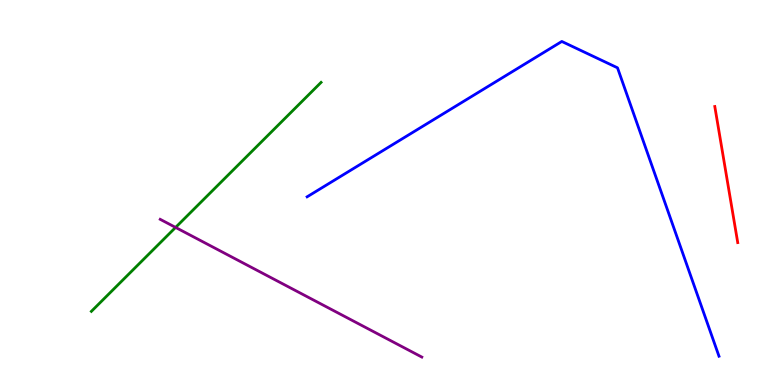[{'lines': ['blue', 'red'], 'intersections': []}, {'lines': ['green', 'red'], 'intersections': []}, {'lines': ['purple', 'red'], 'intersections': []}, {'lines': ['blue', 'green'], 'intersections': []}, {'lines': ['blue', 'purple'], 'intersections': []}, {'lines': ['green', 'purple'], 'intersections': [{'x': 2.27, 'y': 4.09}]}]